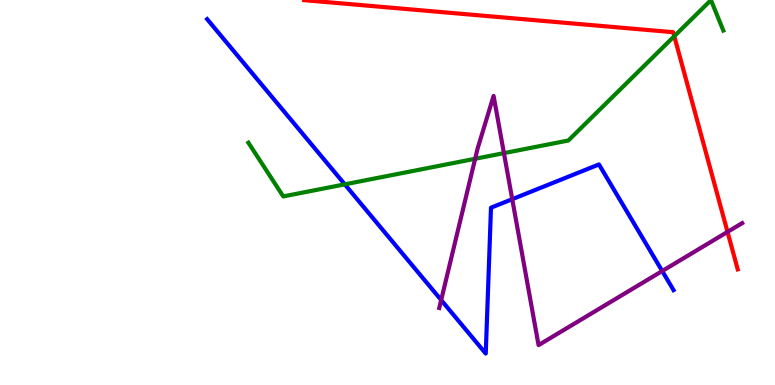[{'lines': ['blue', 'red'], 'intersections': []}, {'lines': ['green', 'red'], 'intersections': [{'x': 8.7, 'y': 9.06}]}, {'lines': ['purple', 'red'], 'intersections': [{'x': 9.39, 'y': 3.98}]}, {'lines': ['blue', 'green'], 'intersections': [{'x': 4.45, 'y': 5.21}]}, {'lines': ['blue', 'purple'], 'intersections': [{'x': 5.69, 'y': 2.21}, {'x': 6.61, 'y': 4.83}, {'x': 8.54, 'y': 2.96}]}, {'lines': ['green', 'purple'], 'intersections': [{'x': 6.13, 'y': 5.88}, {'x': 6.5, 'y': 6.02}]}]